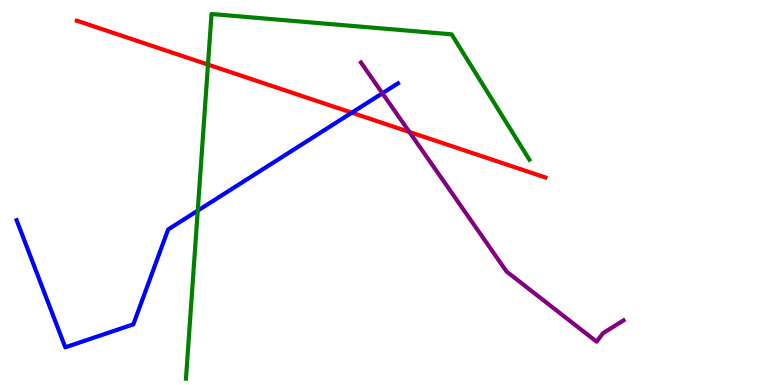[{'lines': ['blue', 'red'], 'intersections': [{'x': 4.54, 'y': 7.07}]}, {'lines': ['green', 'red'], 'intersections': [{'x': 2.68, 'y': 8.32}]}, {'lines': ['purple', 'red'], 'intersections': [{'x': 5.28, 'y': 6.57}]}, {'lines': ['blue', 'green'], 'intersections': [{'x': 2.55, 'y': 4.53}]}, {'lines': ['blue', 'purple'], 'intersections': [{'x': 4.93, 'y': 7.58}]}, {'lines': ['green', 'purple'], 'intersections': []}]